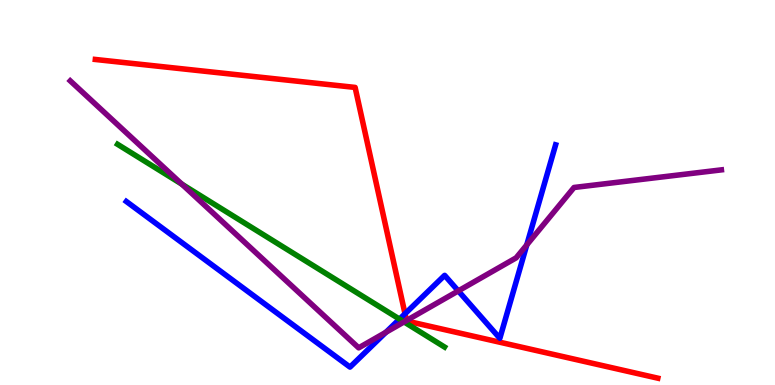[{'lines': ['blue', 'red'], 'intersections': [{'x': 5.23, 'y': 1.85}]}, {'lines': ['green', 'red'], 'intersections': []}, {'lines': ['purple', 'red'], 'intersections': [{'x': 5.25, 'y': 1.68}]}, {'lines': ['blue', 'green'], 'intersections': [{'x': 5.15, 'y': 1.71}]}, {'lines': ['blue', 'purple'], 'intersections': [{'x': 4.98, 'y': 1.37}, {'x': 5.91, 'y': 2.44}, {'x': 6.8, 'y': 3.64}]}, {'lines': ['green', 'purple'], 'intersections': [{'x': 2.35, 'y': 5.22}, {'x': 5.21, 'y': 1.64}]}]